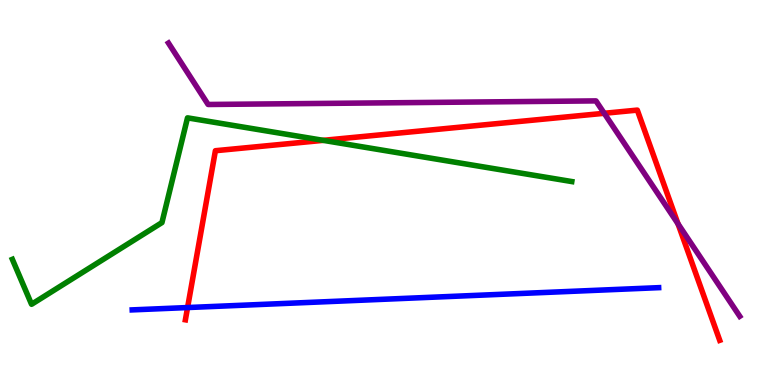[{'lines': ['blue', 'red'], 'intersections': [{'x': 2.42, 'y': 2.01}]}, {'lines': ['green', 'red'], 'intersections': [{'x': 4.17, 'y': 6.35}]}, {'lines': ['purple', 'red'], 'intersections': [{'x': 7.8, 'y': 7.06}, {'x': 8.75, 'y': 4.19}]}, {'lines': ['blue', 'green'], 'intersections': []}, {'lines': ['blue', 'purple'], 'intersections': []}, {'lines': ['green', 'purple'], 'intersections': []}]